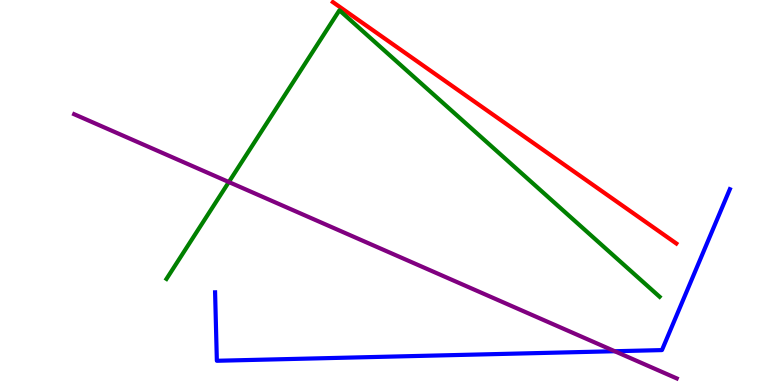[{'lines': ['blue', 'red'], 'intersections': []}, {'lines': ['green', 'red'], 'intersections': []}, {'lines': ['purple', 'red'], 'intersections': []}, {'lines': ['blue', 'green'], 'intersections': []}, {'lines': ['blue', 'purple'], 'intersections': [{'x': 7.93, 'y': 0.877}]}, {'lines': ['green', 'purple'], 'intersections': [{'x': 2.95, 'y': 5.27}]}]